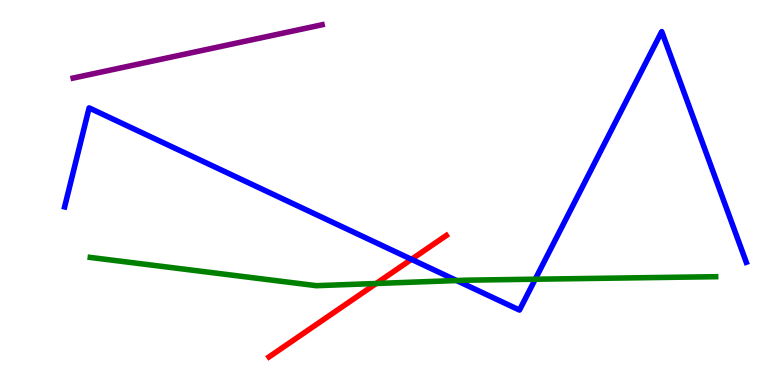[{'lines': ['blue', 'red'], 'intersections': [{'x': 5.31, 'y': 3.26}]}, {'lines': ['green', 'red'], 'intersections': [{'x': 4.85, 'y': 2.64}]}, {'lines': ['purple', 'red'], 'intersections': []}, {'lines': ['blue', 'green'], 'intersections': [{'x': 5.89, 'y': 2.71}, {'x': 6.91, 'y': 2.75}]}, {'lines': ['blue', 'purple'], 'intersections': []}, {'lines': ['green', 'purple'], 'intersections': []}]